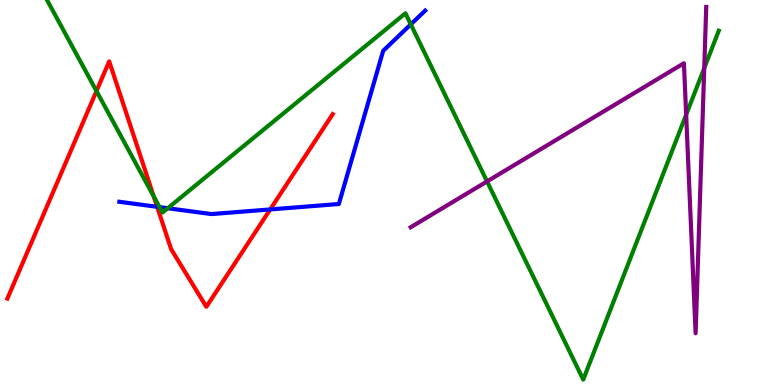[{'lines': ['blue', 'red'], 'intersections': [{'x': 2.03, 'y': 4.63}, {'x': 3.49, 'y': 4.56}]}, {'lines': ['green', 'red'], 'intersections': [{'x': 1.24, 'y': 7.64}, {'x': 1.98, 'y': 4.9}]}, {'lines': ['purple', 'red'], 'intersections': []}, {'lines': ['blue', 'green'], 'intersections': [{'x': 2.06, 'y': 4.62}, {'x': 2.16, 'y': 4.59}, {'x': 5.3, 'y': 9.37}]}, {'lines': ['blue', 'purple'], 'intersections': []}, {'lines': ['green', 'purple'], 'intersections': [{'x': 6.28, 'y': 5.29}, {'x': 8.85, 'y': 7.02}, {'x': 9.09, 'y': 8.23}]}]